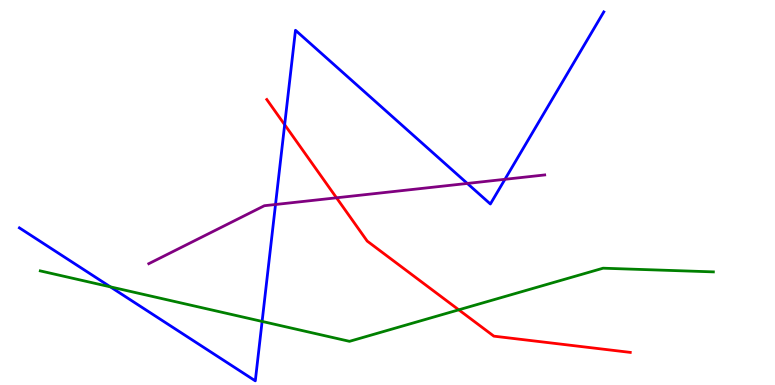[{'lines': ['blue', 'red'], 'intersections': [{'x': 3.67, 'y': 6.76}]}, {'lines': ['green', 'red'], 'intersections': [{'x': 5.92, 'y': 1.95}]}, {'lines': ['purple', 'red'], 'intersections': [{'x': 4.34, 'y': 4.86}]}, {'lines': ['blue', 'green'], 'intersections': [{'x': 1.42, 'y': 2.55}, {'x': 3.38, 'y': 1.65}]}, {'lines': ['blue', 'purple'], 'intersections': [{'x': 3.56, 'y': 4.69}, {'x': 6.03, 'y': 5.24}, {'x': 6.52, 'y': 5.34}]}, {'lines': ['green', 'purple'], 'intersections': []}]